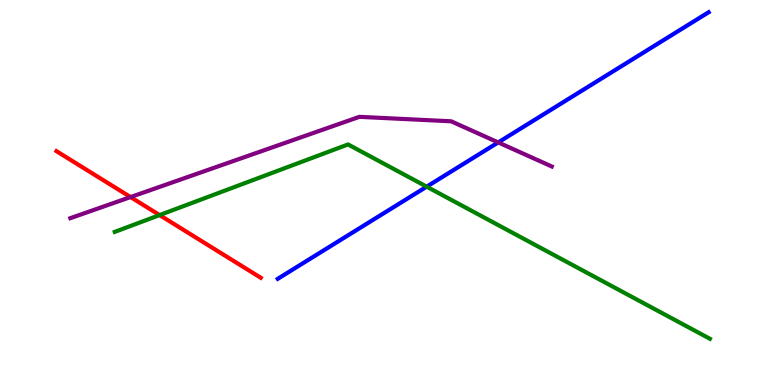[{'lines': ['blue', 'red'], 'intersections': []}, {'lines': ['green', 'red'], 'intersections': [{'x': 2.06, 'y': 4.41}]}, {'lines': ['purple', 'red'], 'intersections': [{'x': 1.68, 'y': 4.88}]}, {'lines': ['blue', 'green'], 'intersections': [{'x': 5.51, 'y': 5.15}]}, {'lines': ['blue', 'purple'], 'intersections': [{'x': 6.43, 'y': 6.3}]}, {'lines': ['green', 'purple'], 'intersections': []}]